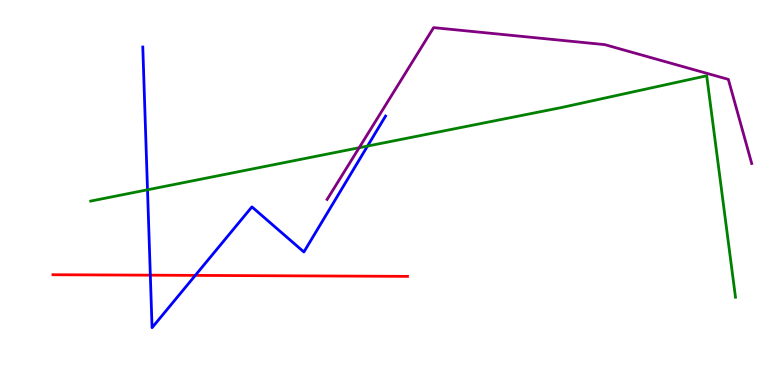[{'lines': ['blue', 'red'], 'intersections': [{'x': 1.94, 'y': 2.85}, {'x': 2.52, 'y': 2.85}]}, {'lines': ['green', 'red'], 'intersections': []}, {'lines': ['purple', 'red'], 'intersections': []}, {'lines': ['blue', 'green'], 'intersections': [{'x': 1.9, 'y': 5.07}, {'x': 4.74, 'y': 6.21}]}, {'lines': ['blue', 'purple'], 'intersections': []}, {'lines': ['green', 'purple'], 'intersections': [{'x': 4.63, 'y': 6.16}]}]